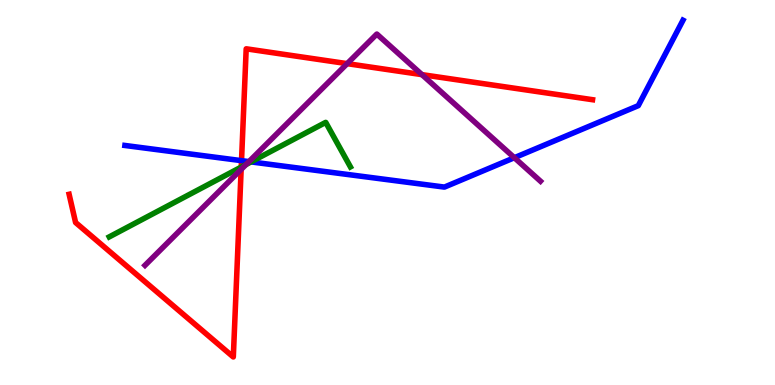[{'lines': ['blue', 'red'], 'intersections': [{'x': 3.12, 'y': 5.83}]}, {'lines': ['green', 'red'], 'intersections': [{'x': 3.11, 'y': 5.66}]}, {'lines': ['purple', 'red'], 'intersections': [{'x': 3.11, 'y': 5.6}, {'x': 4.48, 'y': 8.35}, {'x': 5.44, 'y': 8.06}]}, {'lines': ['blue', 'green'], 'intersections': [{'x': 3.24, 'y': 5.8}]}, {'lines': ['blue', 'purple'], 'intersections': [{'x': 3.21, 'y': 5.8}, {'x': 6.64, 'y': 5.9}]}, {'lines': ['green', 'purple'], 'intersections': [{'x': 3.17, 'y': 5.73}]}]